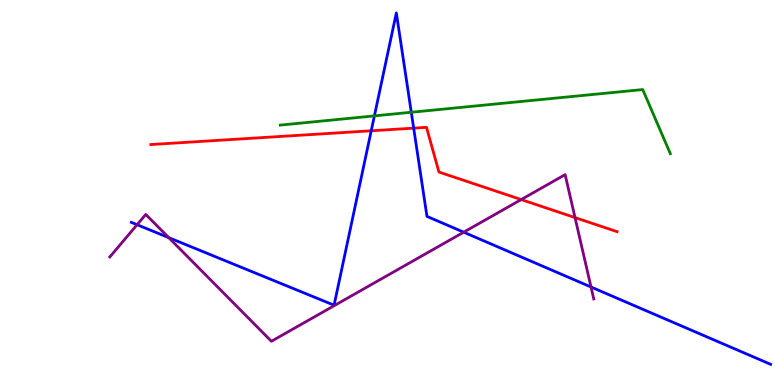[{'lines': ['blue', 'red'], 'intersections': [{'x': 4.79, 'y': 6.6}, {'x': 5.34, 'y': 6.67}]}, {'lines': ['green', 'red'], 'intersections': []}, {'lines': ['purple', 'red'], 'intersections': [{'x': 6.73, 'y': 4.82}, {'x': 7.42, 'y': 4.35}]}, {'lines': ['blue', 'green'], 'intersections': [{'x': 4.83, 'y': 6.99}, {'x': 5.31, 'y': 7.08}]}, {'lines': ['blue', 'purple'], 'intersections': [{'x': 1.77, 'y': 4.16}, {'x': 2.18, 'y': 3.83}, {'x': 5.98, 'y': 3.97}, {'x': 7.63, 'y': 2.55}]}, {'lines': ['green', 'purple'], 'intersections': []}]